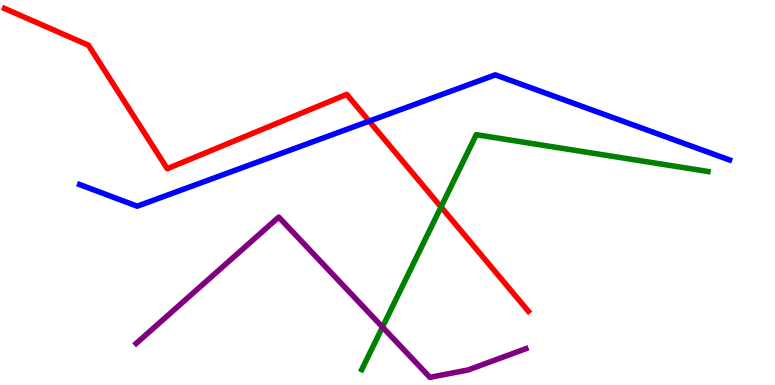[{'lines': ['blue', 'red'], 'intersections': [{'x': 4.76, 'y': 6.85}]}, {'lines': ['green', 'red'], 'intersections': [{'x': 5.69, 'y': 4.62}]}, {'lines': ['purple', 'red'], 'intersections': []}, {'lines': ['blue', 'green'], 'intersections': []}, {'lines': ['blue', 'purple'], 'intersections': []}, {'lines': ['green', 'purple'], 'intersections': [{'x': 4.94, 'y': 1.5}]}]